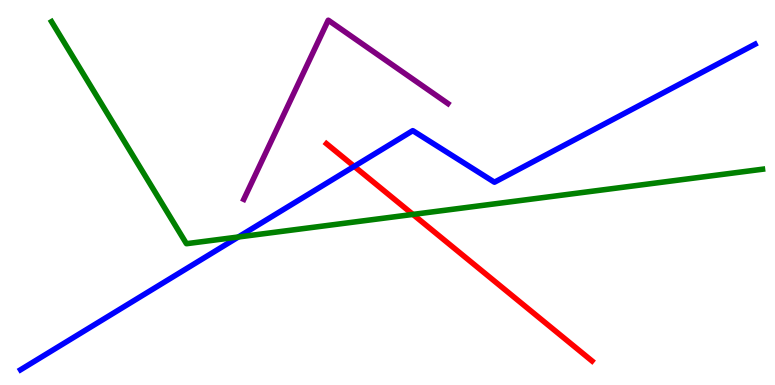[{'lines': ['blue', 'red'], 'intersections': [{'x': 4.57, 'y': 5.68}]}, {'lines': ['green', 'red'], 'intersections': [{'x': 5.33, 'y': 4.43}]}, {'lines': ['purple', 'red'], 'intersections': []}, {'lines': ['blue', 'green'], 'intersections': [{'x': 3.08, 'y': 3.84}]}, {'lines': ['blue', 'purple'], 'intersections': []}, {'lines': ['green', 'purple'], 'intersections': []}]